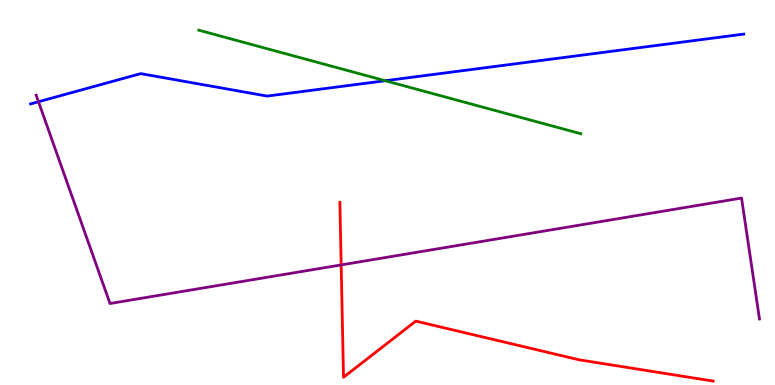[{'lines': ['blue', 'red'], 'intersections': []}, {'lines': ['green', 'red'], 'intersections': []}, {'lines': ['purple', 'red'], 'intersections': [{'x': 4.4, 'y': 3.12}]}, {'lines': ['blue', 'green'], 'intersections': [{'x': 4.97, 'y': 7.9}]}, {'lines': ['blue', 'purple'], 'intersections': [{'x': 0.497, 'y': 7.36}]}, {'lines': ['green', 'purple'], 'intersections': []}]